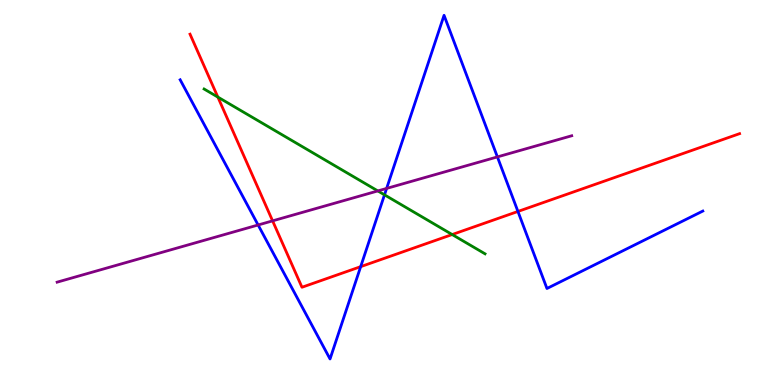[{'lines': ['blue', 'red'], 'intersections': [{'x': 4.65, 'y': 3.07}, {'x': 6.68, 'y': 4.51}]}, {'lines': ['green', 'red'], 'intersections': [{'x': 2.81, 'y': 7.48}, {'x': 5.83, 'y': 3.91}]}, {'lines': ['purple', 'red'], 'intersections': [{'x': 3.52, 'y': 4.26}]}, {'lines': ['blue', 'green'], 'intersections': [{'x': 4.96, 'y': 4.94}]}, {'lines': ['blue', 'purple'], 'intersections': [{'x': 3.33, 'y': 4.16}, {'x': 4.99, 'y': 5.11}, {'x': 6.42, 'y': 5.92}]}, {'lines': ['green', 'purple'], 'intersections': [{'x': 4.88, 'y': 5.04}]}]